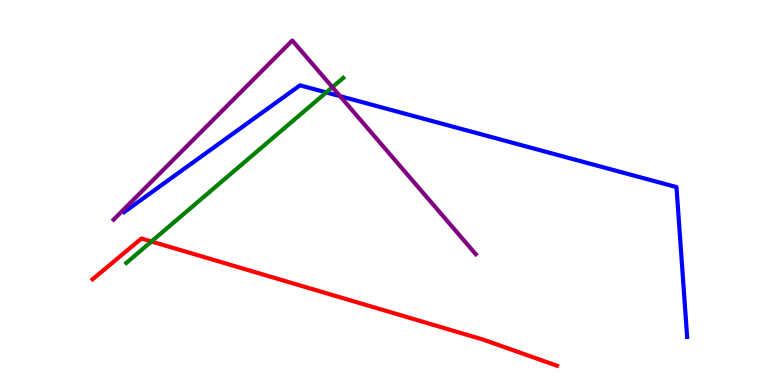[{'lines': ['blue', 'red'], 'intersections': []}, {'lines': ['green', 'red'], 'intersections': [{'x': 1.95, 'y': 3.73}]}, {'lines': ['purple', 'red'], 'intersections': []}, {'lines': ['blue', 'green'], 'intersections': [{'x': 4.21, 'y': 7.6}]}, {'lines': ['blue', 'purple'], 'intersections': [{'x': 4.39, 'y': 7.5}]}, {'lines': ['green', 'purple'], 'intersections': [{'x': 4.29, 'y': 7.74}]}]